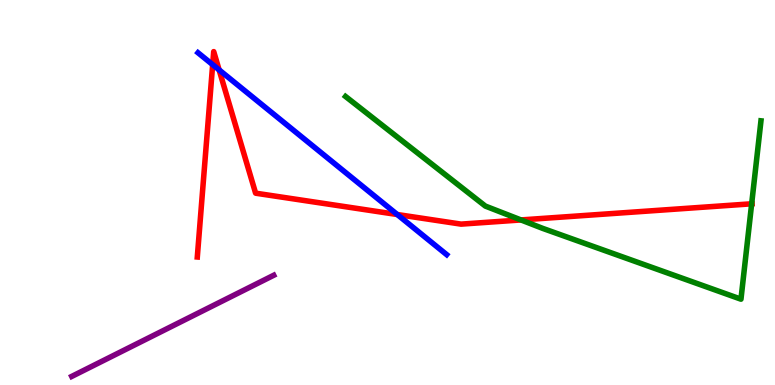[{'lines': ['blue', 'red'], 'intersections': [{'x': 2.74, 'y': 8.32}, {'x': 2.83, 'y': 8.18}, {'x': 5.13, 'y': 4.43}]}, {'lines': ['green', 'red'], 'intersections': [{'x': 6.72, 'y': 4.29}, {'x': 9.7, 'y': 4.71}]}, {'lines': ['purple', 'red'], 'intersections': []}, {'lines': ['blue', 'green'], 'intersections': []}, {'lines': ['blue', 'purple'], 'intersections': []}, {'lines': ['green', 'purple'], 'intersections': []}]